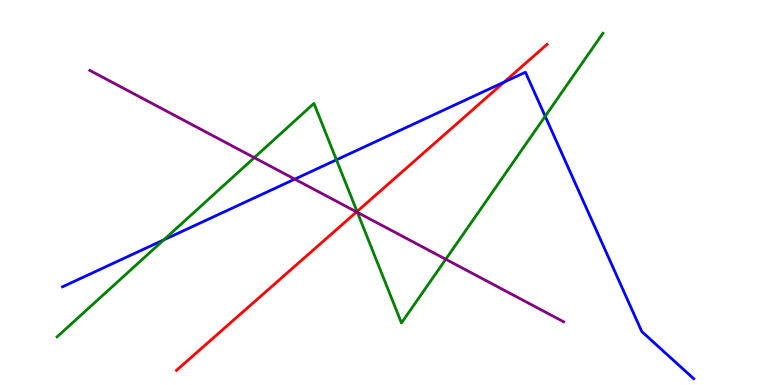[{'lines': ['blue', 'red'], 'intersections': [{'x': 6.51, 'y': 7.87}]}, {'lines': ['green', 'red'], 'intersections': [{'x': 4.61, 'y': 4.51}]}, {'lines': ['purple', 'red'], 'intersections': [{'x': 4.6, 'y': 4.5}]}, {'lines': ['blue', 'green'], 'intersections': [{'x': 2.11, 'y': 3.77}, {'x': 4.34, 'y': 5.85}, {'x': 7.03, 'y': 6.98}]}, {'lines': ['blue', 'purple'], 'intersections': [{'x': 3.8, 'y': 5.35}]}, {'lines': ['green', 'purple'], 'intersections': [{'x': 3.28, 'y': 5.91}, {'x': 4.61, 'y': 4.48}, {'x': 5.75, 'y': 3.27}]}]